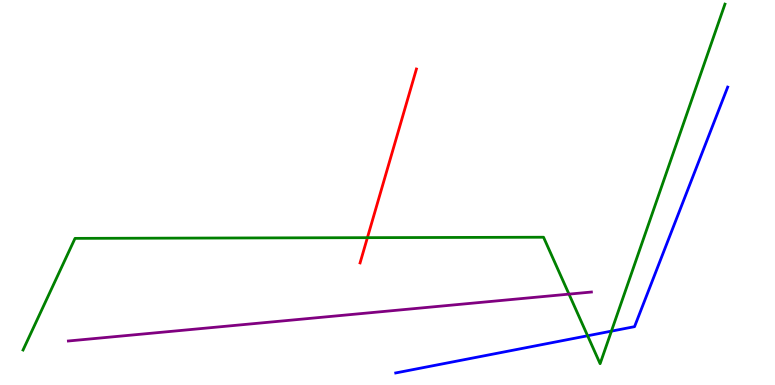[{'lines': ['blue', 'red'], 'intersections': []}, {'lines': ['green', 'red'], 'intersections': [{'x': 4.74, 'y': 3.83}]}, {'lines': ['purple', 'red'], 'intersections': []}, {'lines': ['blue', 'green'], 'intersections': [{'x': 7.58, 'y': 1.28}, {'x': 7.89, 'y': 1.4}]}, {'lines': ['blue', 'purple'], 'intersections': []}, {'lines': ['green', 'purple'], 'intersections': [{'x': 7.34, 'y': 2.36}]}]